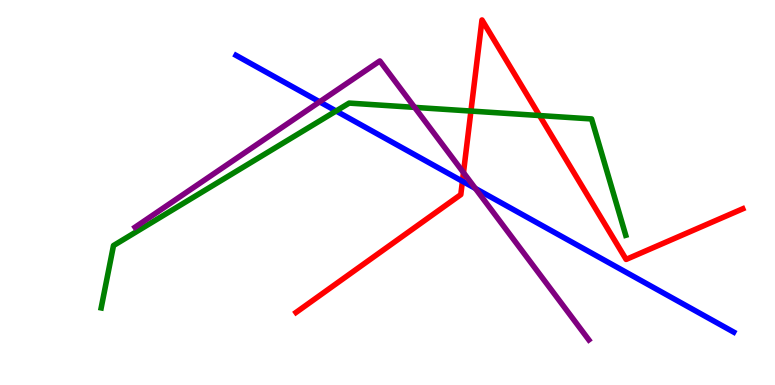[{'lines': ['blue', 'red'], 'intersections': [{'x': 5.97, 'y': 5.29}]}, {'lines': ['green', 'red'], 'intersections': [{'x': 6.08, 'y': 7.12}, {'x': 6.96, 'y': 7.0}]}, {'lines': ['purple', 'red'], 'intersections': [{'x': 5.98, 'y': 5.52}]}, {'lines': ['blue', 'green'], 'intersections': [{'x': 4.34, 'y': 7.12}]}, {'lines': ['blue', 'purple'], 'intersections': [{'x': 4.12, 'y': 7.35}, {'x': 6.13, 'y': 5.11}]}, {'lines': ['green', 'purple'], 'intersections': [{'x': 5.35, 'y': 7.21}]}]